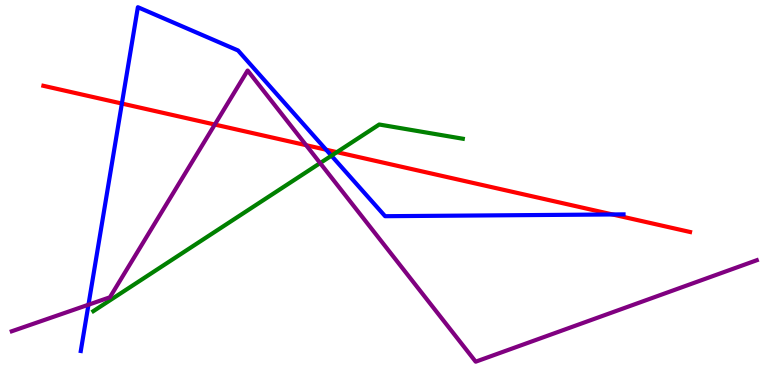[{'lines': ['blue', 'red'], 'intersections': [{'x': 1.57, 'y': 7.31}, {'x': 4.21, 'y': 6.11}, {'x': 7.9, 'y': 4.43}]}, {'lines': ['green', 'red'], 'intersections': [{'x': 4.35, 'y': 6.05}]}, {'lines': ['purple', 'red'], 'intersections': [{'x': 2.77, 'y': 6.76}, {'x': 3.95, 'y': 6.23}]}, {'lines': ['blue', 'green'], 'intersections': [{'x': 4.28, 'y': 5.96}]}, {'lines': ['blue', 'purple'], 'intersections': [{'x': 1.14, 'y': 2.09}]}, {'lines': ['green', 'purple'], 'intersections': [{'x': 4.13, 'y': 5.76}]}]